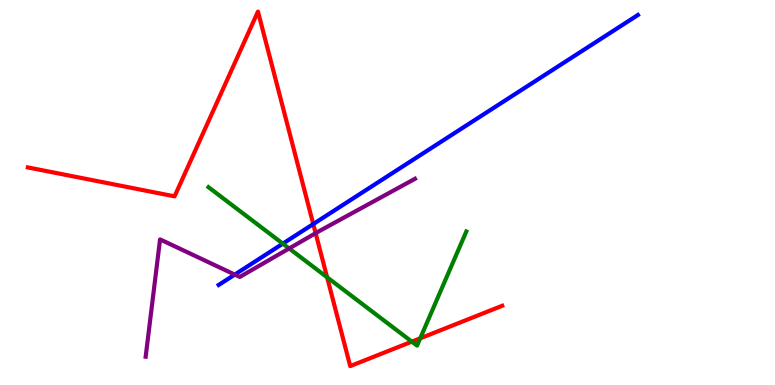[{'lines': ['blue', 'red'], 'intersections': [{'x': 4.04, 'y': 4.18}]}, {'lines': ['green', 'red'], 'intersections': [{'x': 4.22, 'y': 2.8}, {'x': 5.31, 'y': 1.13}, {'x': 5.42, 'y': 1.21}]}, {'lines': ['purple', 'red'], 'intersections': [{'x': 4.07, 'y': 3.94}]}, {'lines': ['blue', 'green'], 'intersections': [{'x': 3.65, 'y': 3.67}]}, {'lines': ['blue', 'purple'], 'intersections': [{'x': 3.03, 'y': 2.87}]}, {'lines': ['green', 'purple'], 'intersections': [{'x': 3.73, 'y': 3.55}]}]